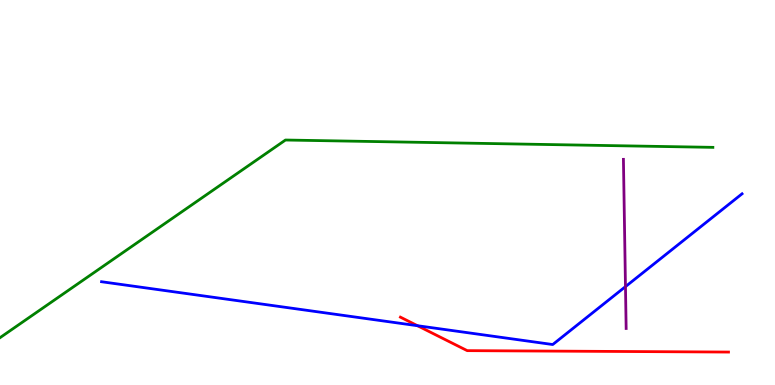[{'lines': ['blue', 'red'], 'intersections': [{'x': 5.39, 'y': 1.54}]}, {'lines': ['green', 'red'], 'intersections': []}, {'lines': ['purple', 'red'], 'intersections': []}, {'lines': ['blue', 'green'], 'intersections': []}, {'lines': ['blue', 'purple'], 'intersections': [{'x': 8.07, 'y': 2.56}]}, {'lines': ['green', 'purple'], 'intersections': []}]